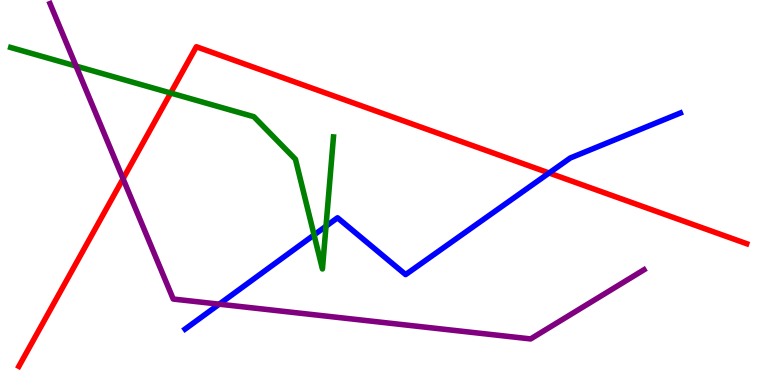[{'lines': ['blue', 'red'], 'intersections': [{'x': 7.09, 'y': 5.51}]}, {'lines': ['green', 'red'], 'intersections': [{'x': 2.2, 'y': 7.58}]}, {'lines': ['purple', 'red'], 'intersections': [{'x': 1.59, 'y': 5.36}]}, {'lines': ['blue', 'green'], 'intersections': [{'x': 4.05, 'y': 3.9}, {'x': 4.21, 'y': 4.12}]}, {'lines': ['blue', 'purple'], 'intersections': [{'x': 2.83, 'y': 2.1}]}, {'lines': ['green', 'purple'], 'intersections': [{'x': 0.981, 'y': 8.28}]}]